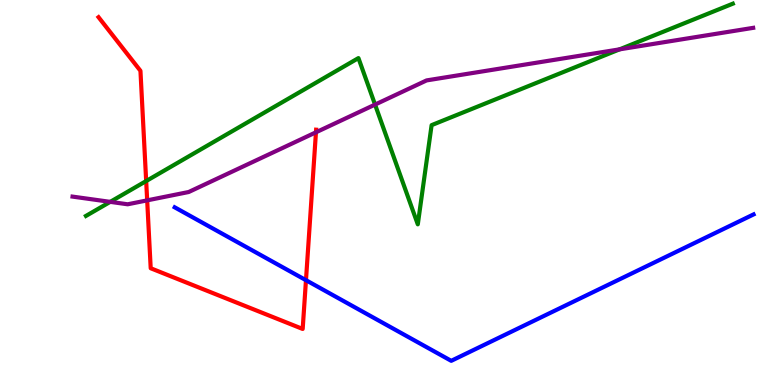[{'lines': ['blue', 'red'], 'intersections': [{'x': 3.95, 'y': 2.72}]}, {'lines': ['green', 'red'], 'intersections': [{'x': 1.89, 'y': 5.3}]}, {'lines': ['purple', 'red'], 'intersections': [{'x': 1.9, 'y': 4.8}, {'x': 4.08, 'y': 6.56}]}, {'lines': ['blue', 'green'], 'intersections': []}, {'lines': ['blue', 'purple'], 'intersections': []}, {'lines': ['green', 'purple'], 'intersections': [{'x': 1.42, 'y': 4.76}, {'x': 4.84, 'y': 7.28}, {'x': 7.99, 'y': 8.72}]}]